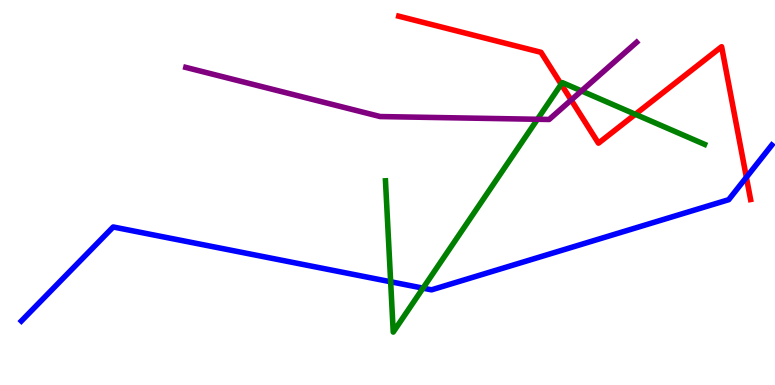[{'lines': ['blue', 'red'], 'intersections': [{'x': 9.63, 'y': 5.39}]}, {'lines': ['green', 'red'], 'intersections': [{'x': 7.24, 'y': 7.81}, {'x': 8.2, 'y': 7.03}]}, {'lines': ['purple', 'red'], 'intersections': [{'x': 7.37, 'y': 7.4}]}, {'lines': ['blue', 'green'], 'intersections': [{'x': 5.04, 'y': 2.68}, {'x': 5.46, 'y': 2.52}]}, {'lines': ['blue', 'purple'], 'intersections': []}, {'lines': ['green', 'purple'], 'intersections': [{'x': 6.93, 'y': 6.9}, {'x': 7.5, 'y': 7.64}]}]